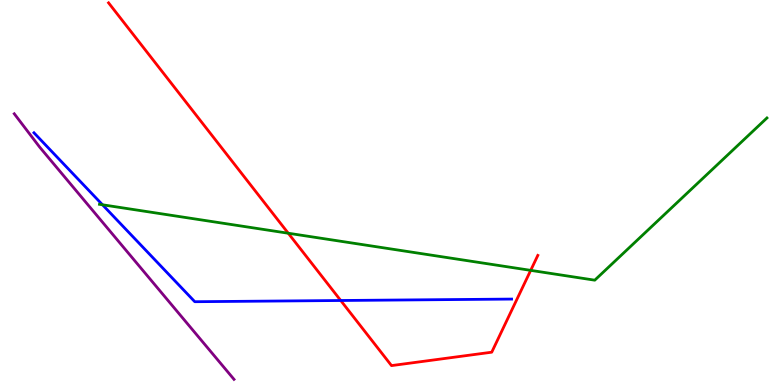[{'lines': ['blue', 'red'], 'intersections': [{'x': 4.4, 'y': 2.19}]}, {'lines': ['green', 'red'], 'intersections': [{'x': 3.72, 'y': 3.94}, {'x': 6.85, 'y': 2.98}]}, {'lines': ['purple', 'red'], 'intersections': []}, {'lines': ['blue', 'green'], 'intersections': [{'x': 1.32, 'y': 4.68}]}, {'lines': ['blue', 'purple'], 'intersections': []}, {'lines': ['green', 'purple'], 'intersections': []}]